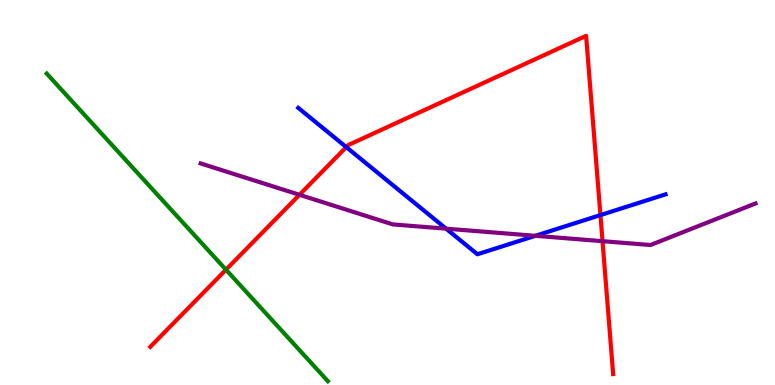[{'lines': ['blue', 'red'], 'intersections': [{'x': 4.47, 'y': 6.18}, {'x': 7.75, 'y': 4.41}]}, {'lines': ['green', 'red'], 'intersections': [{'x': 2.92, 'y': 2.99}]}, {'lines': ['purple', 'red'], 'intersections': [{'x': 3.86, 'y': 4.94}, {'x': 7.77, 'y': 3.74}]}, {'lines': ['blue', 'green'], 'intersections': []}, {'lines': ['blue', 'purple'], 'intersections': [{'x': 5.76, 'y': 4.06}, {'x': 6.91, 'y': 3.88}]}, {'lines': ['green', 'purple'], 'intersections': []}]